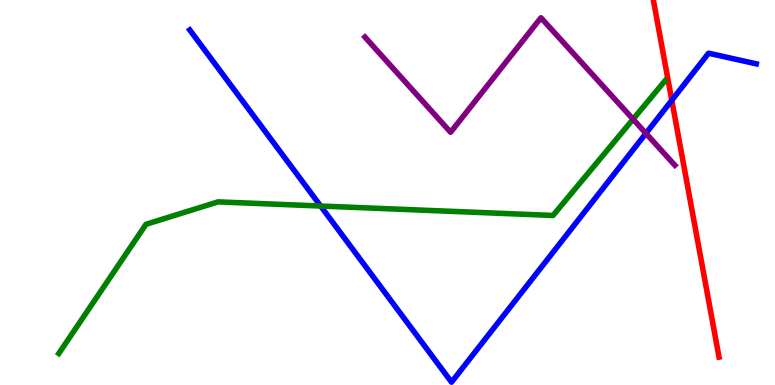[{'lines': ['blue', 'red'], 'intersections': [{'x': 8.67, 'y': 7.4}]}, {'lines': ['green', 'red'], 'intersections': []}, {'lines': ['purple', 'red'], 'intersections': []}, {'lines': ['blue', 'green'], 'intersections': [{'x': 4.14, 'y': 4.65}]}, {'lines': ['blue', 'purple'], 'intersections': [{'x': 8.33, 'y': 6.54}]}, {'lines': ['green', 'purple'], 'intersections': [{'x': 8.17, 'y': 6.9}]}]